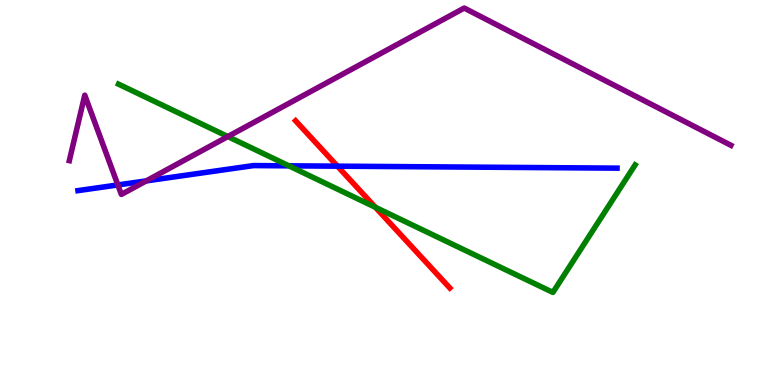[{'lines': ['blue', 'red'], 'intersections': [{'x': 4.35, 'y': 5.68}]}, {'lines': ['green', 'red'], 'intersections': [{'x': 4.84, 'y': 4.62}]}, {'lines': ['purple', 'red'], 'intersections': []}, {'lines': ['blue', 'green'], 'intersections': [{'x': 3.73, 'y': 5.69}]}, {'lines': ['blue', 'purple'], 'intersections': [{'x': 1.52, 'y': 5.2}, {'x': 1.89, 'y': 5.3}]}, {'lines': ['green', 'purple'], 'intersections': [{'x': 2.94, 'y': 6.45}]}]